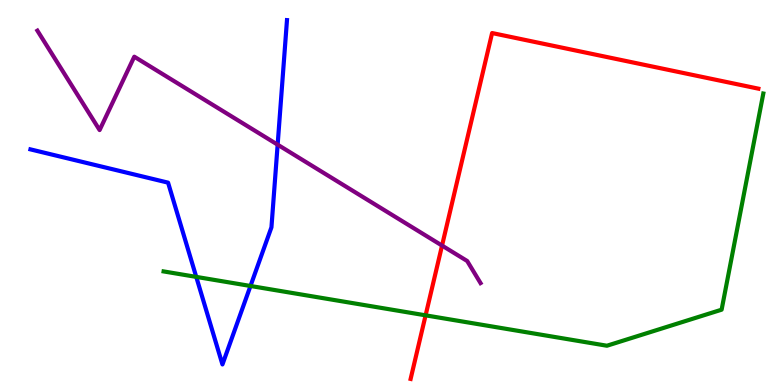[{'lines': ['blue', 'red'], 'intersections': []}, {'lines': ['green', 'red'], 'intersections': [{'x': 5.49, 'y': 1.81}]}, {'lines': ['purple', 'red'], 'intersections': [{'x': 5.7, 'y': 3.62}]}, {'lines': ['blue', 'green'], 'intersections': [{'x': 2.53, 'y': 2.81}, {'x': 3.23, 'y': 2.57}]}, {'lines': ['blue', 'purple'], 'intersections': [{'x': 3.58, 'y': 6.24}]}, {'lines': ['green', 'purple'], 'intersections': []}]